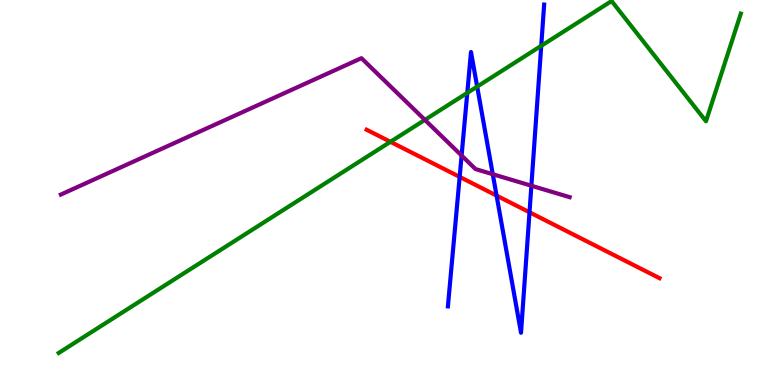[{'lines': ['blue', 'red'], 'intersections': [{'x': 5.93, 'y': 5.41}, {'x': 6.41, 'y': 4.92}, {'x': 6.83, 'y': 4.49}]}, {'lines': ['green', 'red'], 'intersections': [{'x': 5.04, 'y': 6.32}]}, {'lines': ['purple', 'red'], 'intersections': []}, {'lines': ['blue', 'green'], 'intersections': [{'x': 6.03, 'y': 7.59}, {'x': 6.16, 'y': 7.75}, {'x': 6.98, 'y': 8.81}]}, {'lines': ['blue', 'purple'], 'intersections': [{'x': 5.96, 'y': 5.96}, {'x': 6.36, 'y': 5.47}, {'x': 6.86, 'y': 5.18}]}, {'lines': ['green', 'purple'], 'intersections': [{'x': 5.48, 'y': 6.89}]}]